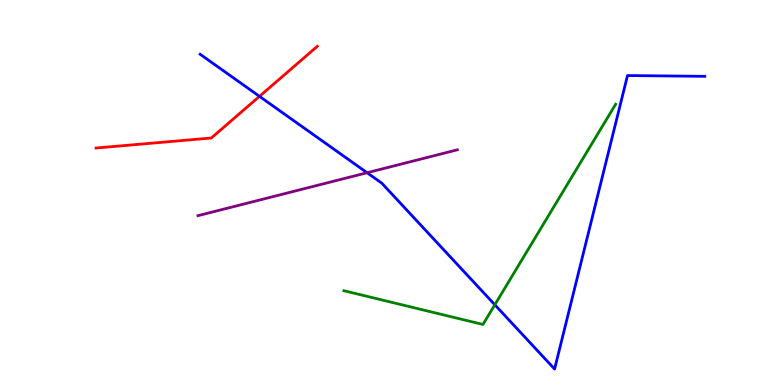[{'lines': ['blue', 'red'], 'intersections': [{'x': 3.35, 'y': 7.5}]}, {'lines': ['green', 'red'], 'intersections': []}, {'lines': ['purple', 'red'], 'intersections': []}, {'lines': ['blue', 'green'], 'intersections': [{'x': 6.38, 'y': 2.08}]}, {'lines': ['blue', 'purple'], 'intersections': [{'x': 4.74, 'y': 5.51}]}, {'lines': ['green', 'purple'], 'intersections': []}]